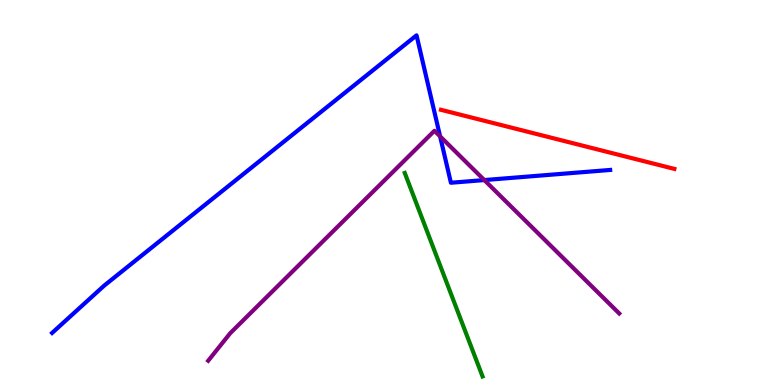[{'lines': ['blue', 'red'], 'intersections': []}, {'lines': ['green', 'red'], 'intersections': []}, {'lines': ['purple', 'red'], 'intersections': []}, {'lines': ['blue', 'green'], 'intersections': []}, {'lines': ['blue', 'purple'], 'intersections': [{'x': 5.68, 'y': 6.46}, {'x': 6.25, 'y': 5.32}]}, {'lines': ['green', 'purple'], 'intersections': []}]